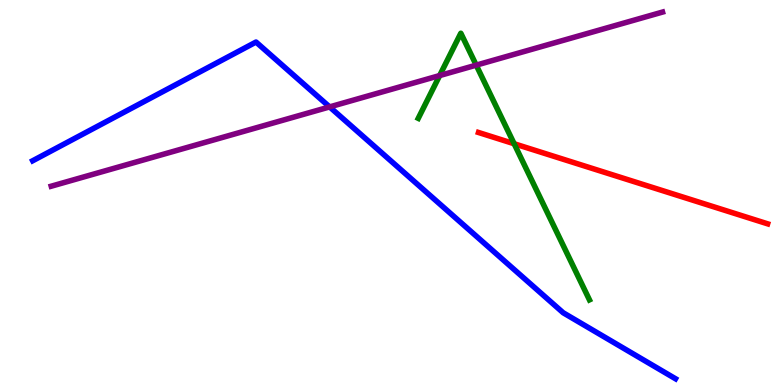[{'lines': ['blue', 'red'], 'intersections': []}, {'lines': ['green', 'red'], 'intersections': [{'x': 6.63, 'y': 6.27}]}, {'lines': ['purple', 'red'], 'intersections': []}, {'lines': ['blue', 'green'], 'intersections': []}, {'lines': ['blue', 'purple'], 'intersections': [{'x': 4.25, 'y': 7.22}]}, {'lines': ['green', 'purple'], 'intersections': [{'x': 5.67, 'y': 8.04}, {'x': 6.14, 'y': 8.31}]}]